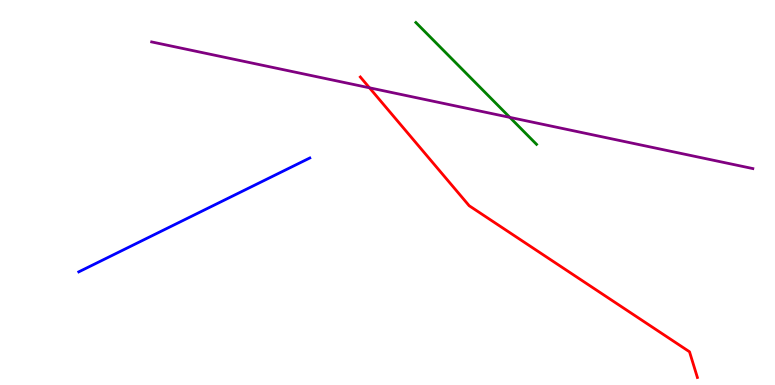[{'lines': ['blue', 'red'], 'intersections': []}, {'lines': ['green', 'red'], 'intersections': []}, {'lines': ['purple', 'red'], 'intersections': [{'x': 4.77, 'y': 7.72}]}, {'lines': ['blue', 'green'], 'intersections': []}, {'lines': ['blue', 'purple'], 'intersections': []}, {'lines': ['green', 'purple'], 'intersections': [{'x': 6.58, 'y': 6.95}]}]